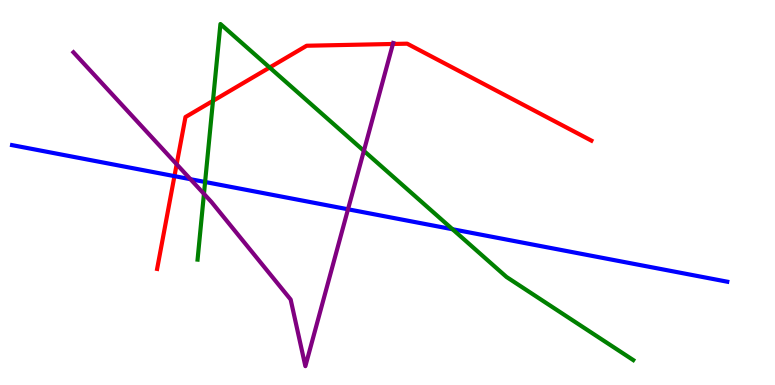[{'lines': ['blue', 'red'], 'intersections': [{'x': 2.25, 'y': 5.43}]}, {'lines': ['green', 'red'], 'intersections': [{'x': 2.75, 'y': 7.38}, {'x': 3.48, 'y': 8.25}]}, {'lines': ['purple', 'red'], 'intersections': [{'x': 2.28, 'y': 5.73}, {'x': 5.07, 'y': 8.86}]}, {'lines': ['blue', 'green'], 'intersections': [{'x': 2.65, 'y': 5.27}, {'x': 5.84, 'y': 4.05}]}, {'lines': ['blue', 'purple'], 'intersections': [{'x': 2.46, 'y': 5.35}, {'x': 4.49, 'y': 4.56}]}, {'lines': ['green', 'purple'], 'intersections': [{'x': 2.63, 'y': 4.97}, {'x': 4.7, 'y': 6.08}]}]